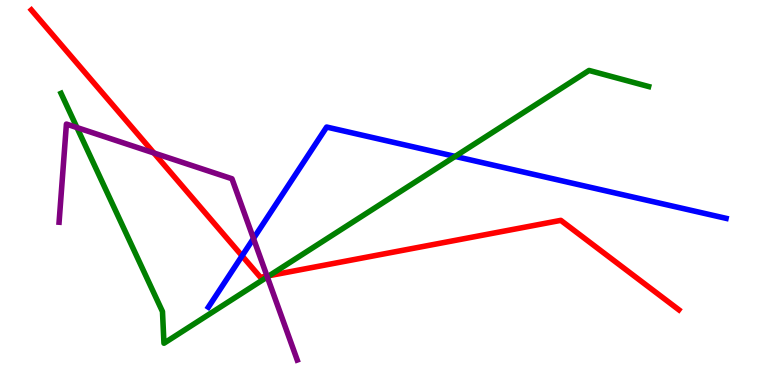[{'lines': ['blue', 'red'], 'intersections': [{'x': 3.12, 'y': 3.35}]}, {'lines': ['green', 'red'], 'intersections': [{'x': 3.48, 'y': 2.84}]}, {'lines': ['purple', 'red'], 'intersections': [{'x': 1.99, 'y': 6.03}, {'x': 3.45, 'y': 2.83}]}, {'lines': ['blue', 'green'], 'intersections': [{'x': 5.87, 'y': 5.94}]}, {'lines': ['blue', 'purple'], 'intersections': [{'x': 3.27, 'y': 3.81}]}, {'lines': ['green', 'purple'], 'intersections': [{'x': 0.993, 'y': 6.69}, {'x': 3.45, 'y': 2.81}]}]